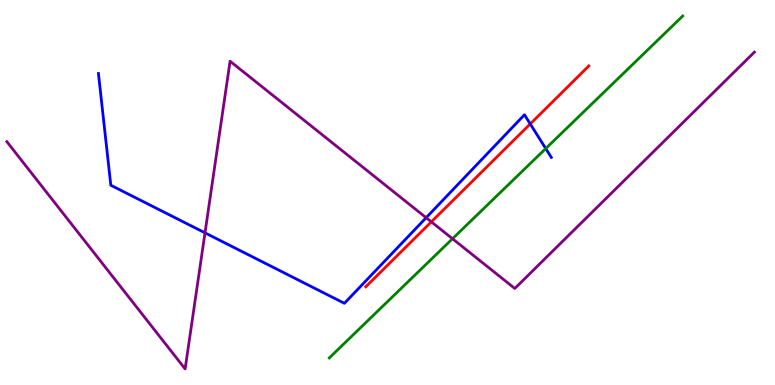[{'lines': ['blue', 'red'], 'intersections': [{'x': 6.84, 'y': 6.78}]}, {'lines': ['green', 'red'], 'intersections': []}, {'lines': ['purple', 'red'], 'intersections': [{'x': 5.57, 'y': 4.24}]}, {'lines': ['blue', 'green'], 'intersections': [{'x': 7.04, 'y': 6.14}]}, {'lines': ['blue', 'purple'], 'intersections': [{'x': 2.65, 'y': 3.95}, {'x': 5.5, 'y': 4.35}]}, {'lines': ['green', 'purple'], 'intersections': [{'x': 5.84, 'y': 3.8}]}]